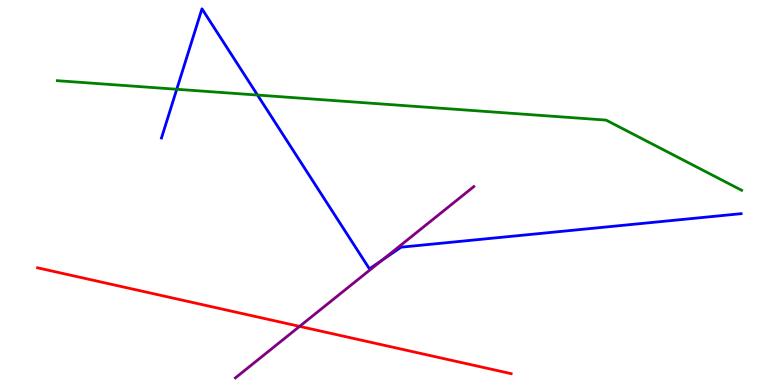[{'lines': ['blue', 'red'], 'intersections': []}, {'lines': ['green', 'red'], 'intersections': []}, {'lines': ['purple', 'red'], 'intersections': [{'x': 3.87, 'y': 1.52}]}, {'lines': ['blue', 'green'], 'intersections': [{'x': 2.28, 'y': 7.68}, {'x': 3.32, 'y': 7.53}]}, {'lines': ['blue', 'purple'], 'intersections': [{'x': 4.93, 'y': 3.24}]}, {'lines': ['green', 'purple'], 'intersections': []}]